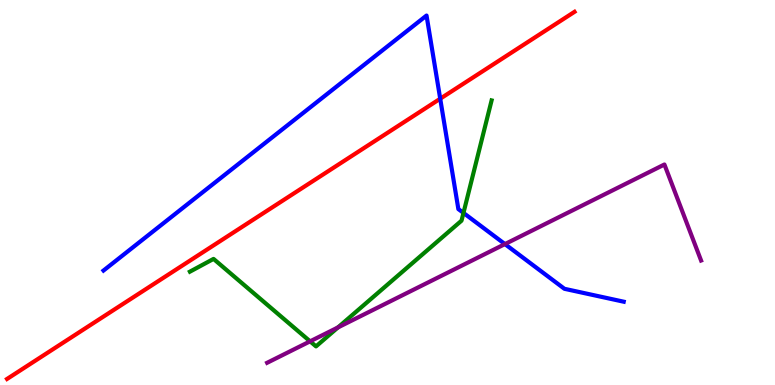[{'lines': ['blue', 'red'], 'intersections': [{'x': 5.68, 'y': 7.44}]}, {'lines': ['green', 'red'], 'intersections': []}, {'lines': ['purple', 'red'], 'intersections': []}, {'lines': ['blue', 'green'], 'intersections': [{'x': 5.98, 'y': 4.47}]}, {'lines': ['blue', 'purple'], 'intersections': [{'x': 6.52, 'y': 3.66}]}, {'lines': ['green', 'purple'], 'intersections': [{'x': 4.0, 'y': 1.13}, {'x': 4.36, 'y': 1.5}]}]